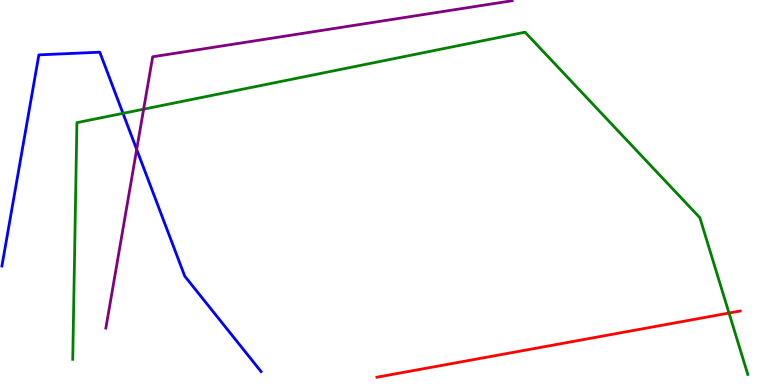[{'lines': ['blue', 'red'], 'intersections': []}, {'lines': ['green', 'red'], 'intersections': [{'x': 9.41, 'y': 1.87}]}, {'lines': ['purple', 'red'], 'intersections': []}, {'lines': ['blue', 'green'], 'intersections': [{'x': 1.59, 'y': 7.06}]}, {'lines': ['blue', 'purple'], 'intersections': [{'x': 1.76, 'y': 6.12}]}, {'lines': ['green', 'purple'], 'intersections': [{'x': 1.85, 'y': 7.16}]}]